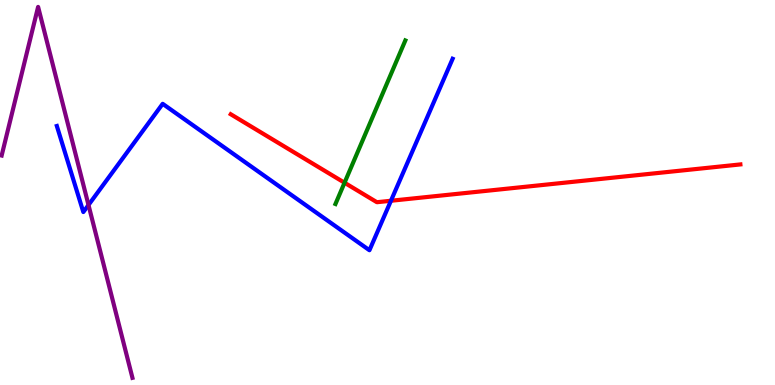[{'lines': ['blue', 'red'], 'intersections': [{'x': 5.04, 'y': 4.79}]}, {'lines': ['green', 'red'], 'intersections': [{'x': 4.45, 'y': 5.25}]}, {'lines': ['purple', 'red'], 'intersections': []}, {'lines': ['blue', 'green'], 'intersections': []}, {'lines': ['blue', 'purple'], 'intersections': [{'x': 1.14, 'y': 4.68}]}, {'lines': ['green', 'purple'], 'intersections': []}]